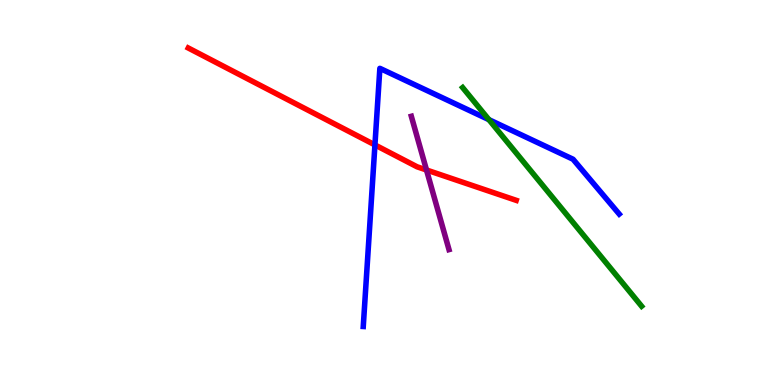[{'lines': ['blue', 'red'], 'intersections': [{'x': 4.84, 'y': 6.24}]}, {'lines': ['green', 'red'], 'intersections': []}, {'lines': ['purple', 'red'], 'intersections': [{'x': 5.5, 'y': 5.58}]}, {'lines': ['blue', 'green'], 'intersections': [{'x': 6.31, 'y': 6.89}]}, {'lines': ['blue', 'purple'], 'intersections': []}, {'lines': ['green', 'purple'], 'intersections': []}]